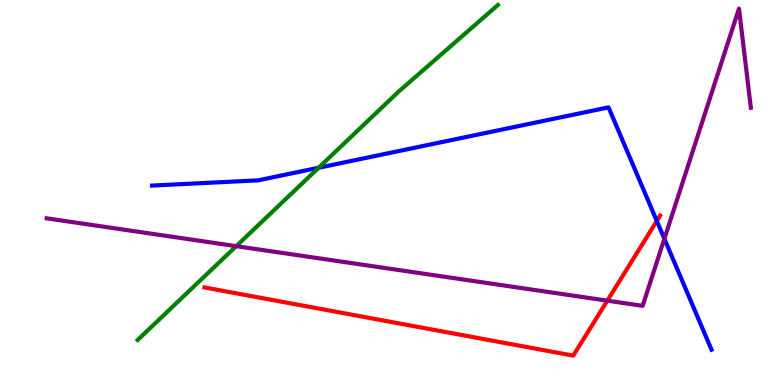[{'lines': ['blue', 'red'], 'intersections': [{'x': 8.47, 'y': 4.26}]}, {'lines': ['green', 'red'], 'intersections': []}, {'lines': ['purple', 'red'], 'intersections': [{'x': 7.84, 'y': 2.19}]}, {'lines': ['blue', 'green'], 'intersections': [{'x': 4.11, 'y': 5.64}]}, {'lines': ['blue', 'purple'], 'intersections': [{'x': 8.57, 'y': 3.8}]}, {'lines': ['green', 'purple'], 'intersections': [{'x': 3.05, 'y': 3.61}]}]